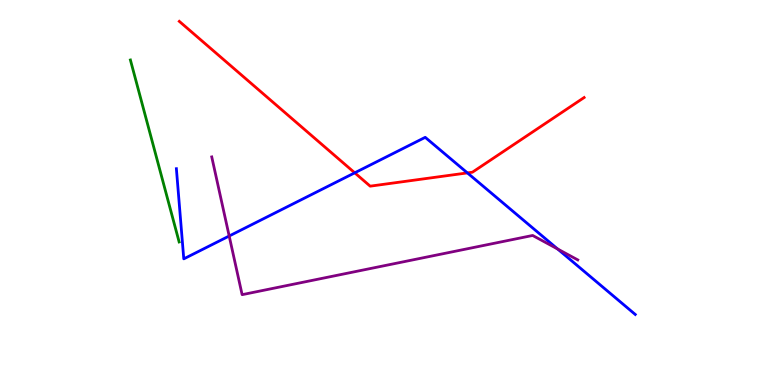[{'lines': ['blue', 'red'], 'intersections': [{'x': 4.58, 'y': 5.51}, {'x': 6.03, 'y': 5.51}]}, {'lines': ['green', 'red'], 'intersections': []}, {'lines': ['purple', 'red'], 'intersections': []}, {'lines': ['blue', 'green'], 'intersections': []}, {'lines': ['blue', 'purple'], 'intersections': [{'x': 2.96, 'y': 3.87}, {'x': 7.2, 'y': 3.53}]}, {'lines': ['green', 'purple'], 'intersections': []}]